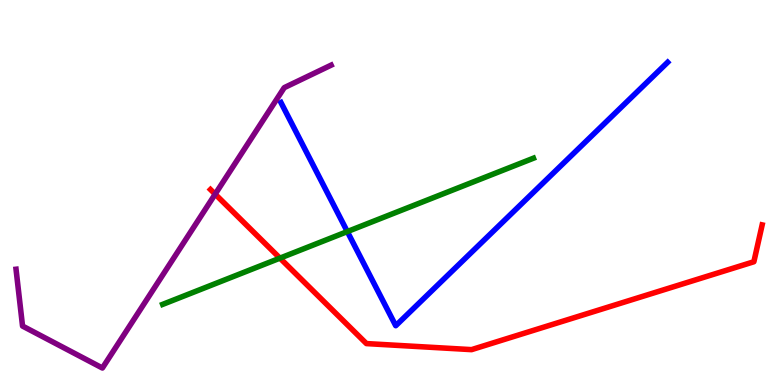[{'lines': ['blue', 'red'], 'intersections': []}, {'lines': ['green', 'red'], 'intersections': [{'x': 3.61, 'y': 3.29}]}, {'lines': ['purple', 'red'], 'intersections': [{'x': 2.78, 'y': 4.96}]}, {'lines': ['blue', 'green'], 'intersections': [{'x': 4.48, 'y': 3.98}]}, {'lines': ['blue', 'purple'], 'intersections': []}, {'lines': ['green', 'purple'], 'intersections': []}]